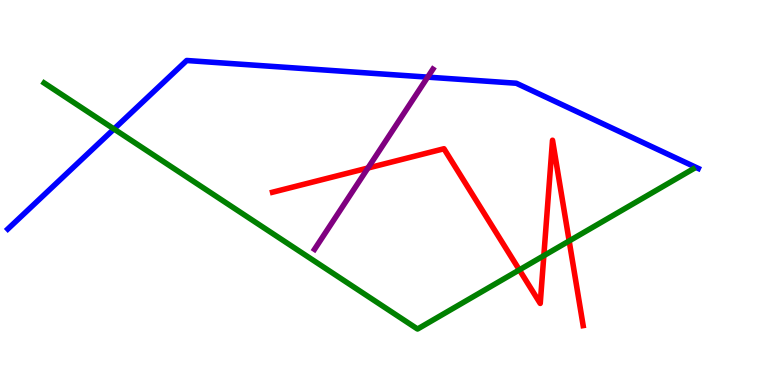[{'lines': ['blue', 'red'], 'intersections': []}, {'lines': ['green', 'red'], 'intersections': [{'x': 6.7, 'y': 2.99}, {'x': 7.02, 'y': 3.36}, {'x': 7.34, 'y': 3.74}]}, {'lines': ['purple', 'red'], 'intersections': [{'x': 4.75, 'y': 5.64}]}, {'lines': ['blue', 'green'], 'intersections': [{'x': 1.47, 'y': 6.65}]}, {'lines': ['blue', 'purple'], 'intersections': [{'x': 5.52, 'y': 8.0}]}, {'lines': ['green', 'purple'], 'intersections': []}]